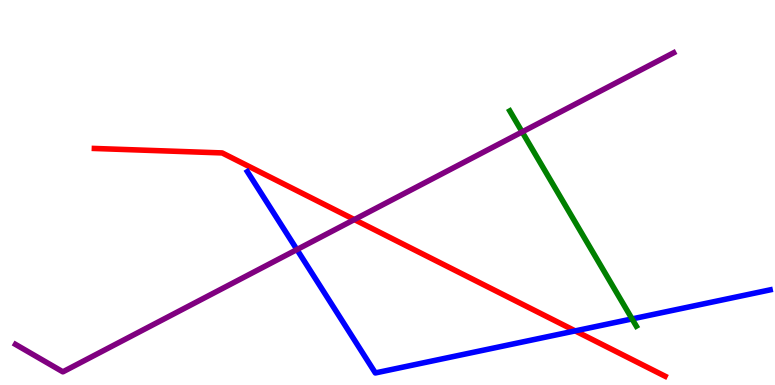[{'lines': ['blue', 'red'], 'intersections': [{'x': 7.42, 'y': 1.41}]}, {'lines': ['green', 'red'], 'intersections': []}, {'lines': ['purple', 'red'], 'intersections': [{'x': 4.57, 'y': 4.3}]}, {'lines': ['blue', 'green'], 'intersections': [{'x': 8.16, 'y': 1.72}]}, {'lines': ['blue', 'purple'], 'intersections': [{'x': 3.83, 'y': 3.52}]}, {'lines': ['green', 'purple'], 'intersections': [{'x': 6.74, 'y': 6.57}]}]